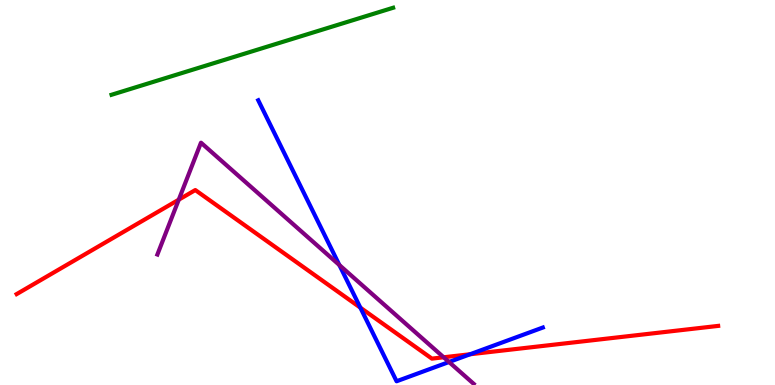[{'lines': ['blue', 'red'], 'intersections': [{'x': 4.65, 'y': 2.01}, {'x': 6.07, 'y': 0.799}]}, {'lines': ['green', 'red'], 'intersections': []}, {'lines': ['purple', 'red'], 'intersections': [{'x': 2.31, 'y': 4.81}, {'x': 5.72, 'y': 0.72}]}, {'lines': ['blue', 'green'], 'intersections': []}, {'lines': ['blue', 'purple'], 'intersections': [{'x': 4.38, 'y': 3.12}, {'x': 5.79, 'y': 0.597}]}, {'lines': ['green', 'purple'], 'intersections': []}]